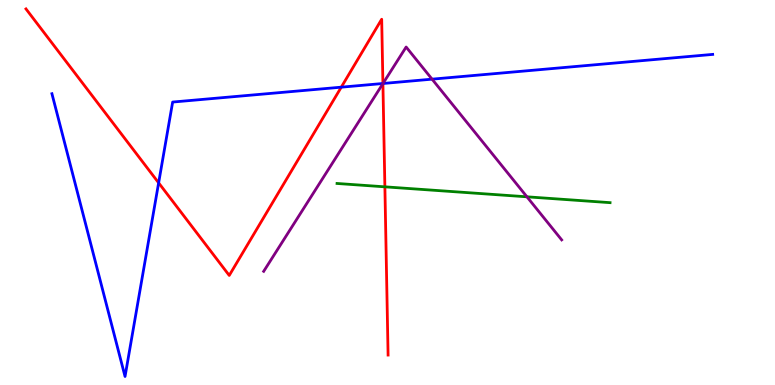[{'lines': ['blue', 'red'], 'intersections': [{'x': 2.05, 'y': 5.25}, {'x': 4.4, 'y': 7.74}, {'x': 4.94, 'y': 7.83}]}, {'lines': ['green', 'red'], 'intersections': [{'x': 4.97, 'y': 5.15}]}, {'lines': ['purple', 'red'], 'intersections': [{'x': 4.94, 'y': 7.83}]}, {'lines': ['blue', 'green'], 'intersections': []}, {'lines': ['blue', 'purple'], 'intersections': [{'x': 4.94, 'y': 7.83}, {'x': 5.58, 'y': 7.94}]}, {'lines': ['green', 'purple'], 'intersections': [{'x': 6.8, 'y': 4.89}]}]